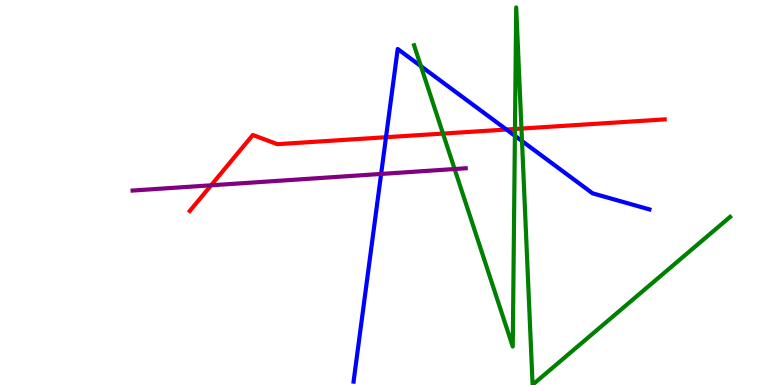[{'lines': ['blue', 'red'], 'intersections': [{'x': 4.98, 'y': 6.44}, {'x': 6.53, 'y': 6.64}]}, {'lines': ['green', 'red'], 'intersections': [{'x': 5.72, 'y': 6.53}, {'x': 6.64, 'y': 6.65}, {'x': 6.73, 'y': 6.66}]}, {'lines': ['purple', 'red'], 'intersections': [{'x': 2.72, 'y': 5.19}]}, {'lines': ['blue', 'green'], 'intersections': [{'x': 5.43, 'y': 8.28}, {'x': 6.64, 'y': 6.47}, {'x': 6.74, 'y': 6.34}]}, {'lines': ['blue', 'purple'], 'intersections': [{'x': 4.92, 'y': 5.48}]}, {'lines': ['green', 'purple'], 'intersections': [{'x': 5.87, 'y': 5.61}]}]